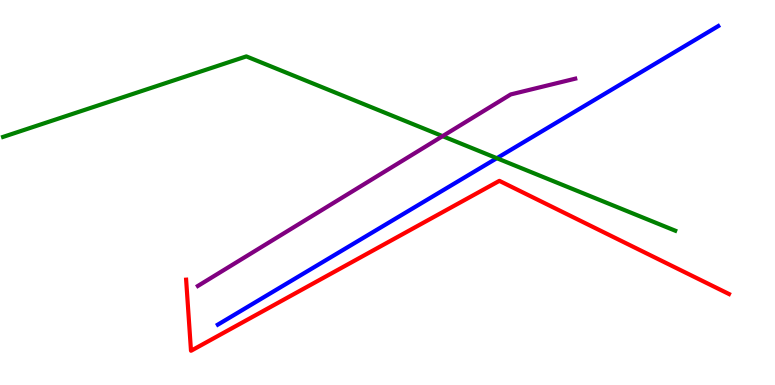[{'lines': ['blue', 'red'], 'intersections': []}, {'lines': ['green', 'red'], 'intersections': []}, {'lines': ['purple', 'red'], 'intersections': []}, {'lines': ['blue', 'green'], 'intersections': [{'x': 6.41, 'y': 5.89}]}, {'lines': ['blue', 'purple'], 'intersections': []}, {'lines': ['green', 'purple'], 'intersections': [{'x': 5.71, 'y': 6.46}]}]